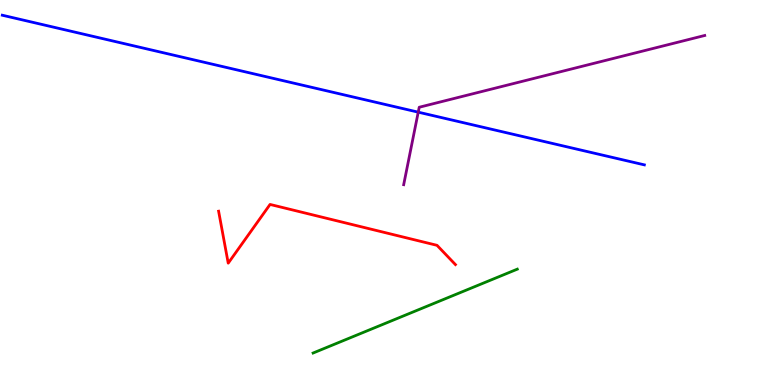[{'lines': ['blue', 'red'], 'intersections': []}, {'lines': ['green', 'red'], 'intersections': []}, {'lines': ['purple', 'red'], 'intersections': []}, {'lines': ['blue', 'green'], 'intersections': []}, {'lines': ['blue', 'purple'], 'intersections': [{'x': 5.4, 'y': 7.09}]}, {'lines': ['green', 'purple'], 'intersections': []}]